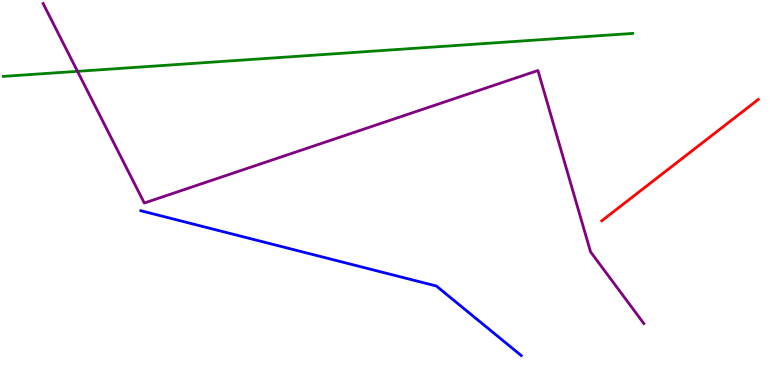[{'lines': ['blue', 'red'], 'intersections': []}, {'lines': ['green', 'red'], 'intersections': []}, {'lines': ['purple', 'red'], 'intersections': []}, {'lines': ['blue', 'green'], 'intersections': []}, {'lines': ['blue', 'purple'], 'intersections': []}, {'lines': ['green', 'purple'], 'intersections': [{'x': 1.0, 'y': 8.15}]}]